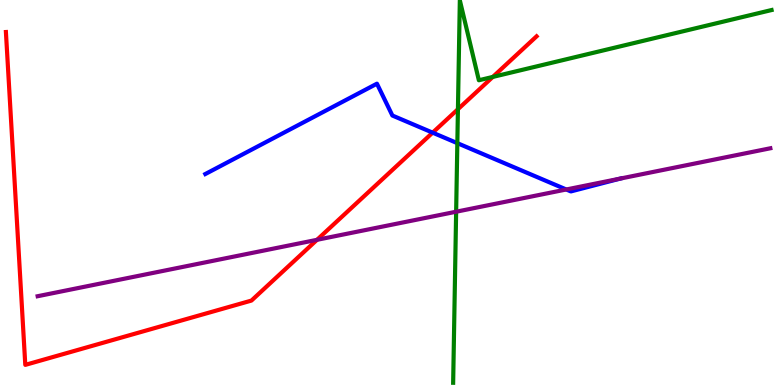[{'lines': ['blue', 'red'], 'intersections': [{'x': 5.58, 'y': 6.55}]}, {'lines': ['green', 'red'], 'intersections': [{'x': 5.91, 'y': 7.16}, {'x': 6.36, 'y': 8.0}]}, {'lines': ['purple', 'red'], 'intersections': [{'x': 4.09, 'y': 3.77}]}, {'lines': ['blue', 'green'], 'intersections': [{'x': 5.9, 'y': 6.28}]}, {'lines': ['blue', 'purple'], 'intersections': [{'x': 7.31, 'y': 5.08}, {'x': 8.01, 'y': 5.36}]}, {'lines': ['green', 'purple'], 'intersections': [{'x': 5.89, 'y': 4.5}]}]